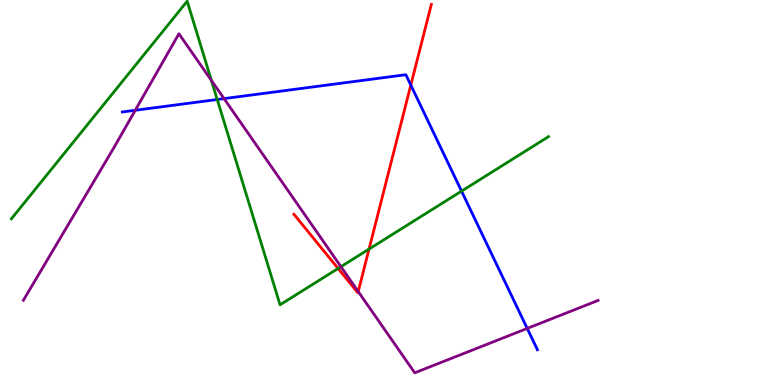[{'lines': ['blue', 'red'], 'intersections': [{'x': 5.3, 'y': 7.79}]}, {'lines': ['green', 'red'], 'intersections': [{'x': 4.36, 'y': 3.03}, {'x': 4.76, 'y': 3.53}]}, {'lines': ['purple', 'red'], 'intersections': [{'x': 4.62, 'y': 2.43}]}, {'lines': ['blue', 'green'], 'intersections': [{'x': 2.8, 'y': 7.42}, {'x': 5.96, 'y': 5.04}]}, {'lines': ['blue', 'purple'], 'intersections': [{'x': 1.75, 'y': 7.14}, {'x': 2.89, 'y': 7.44}, {'x': 6.8, 'y': 1.47}]}, {'lines': ['green', 'purple'], 'intersections': [{'x': 2.73, 'y': 7.91}, {'x': 4.4, 'y': 3.07}]}]